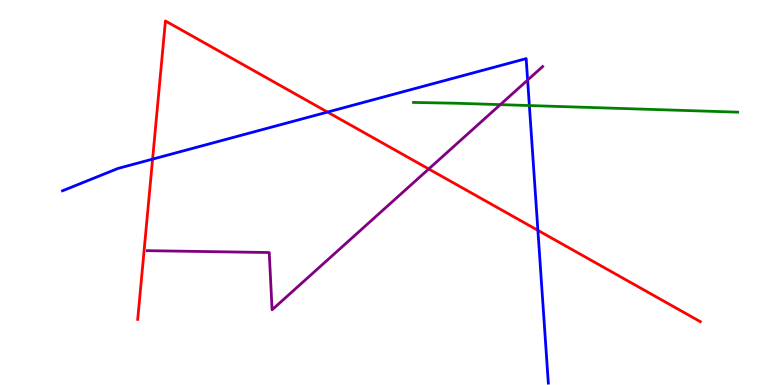[{'lines': ['blue', 'red'], 'intersections': [{'x': 1.97, 'y': 5.87}, {'x': 4.23, 'y': 7.09}, {'x': 6.94, 'y': 4.02}]}, {'lines': ['green', 'red'], 'intersections': []}, {'lines': ['purple', 'red'], 'intersections': [{'x': 5.53, 'y': 5.61}]}, {'lines': ['blue', 'green'], 'intersections': [{'x': 6.83, 'y': 7.26}]}, {'lines': ['blue', 'purple'], 'intersections': [{'x': 6.81, 'y': 7.92}]}, {'lines': ['green', 'purple'], 'intersections': [{'x': 6.46, 'y': 7.28}]}]